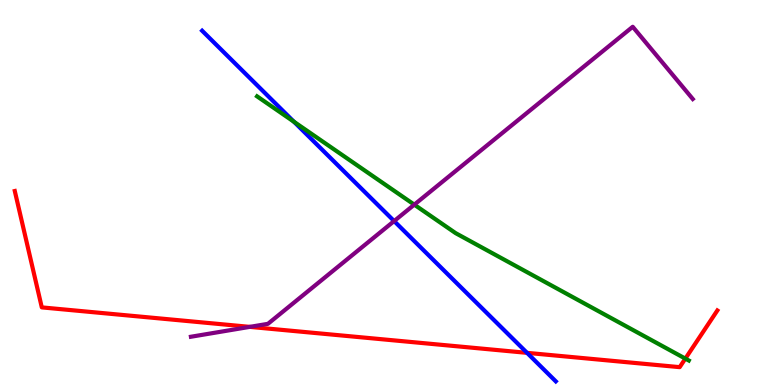[{'lines': ['blue', 'red'], 'intersections': [{'x': 6.8, 'y': 0.835}]}, {'lines': ['green', 'red'], 'intersections': [{'x': 8.84, 'y': 0.685}]}, {'lines': ['purple', 'red'], 'intersections': [{'x': 3.22, 'y': 1.51}]}, {'lines': ['blue', 'green'], 'intersections': [{'x': 3.79, 'y': 6.84}]}, {'lines': ['blue', 'purple'], 'intersections': [{'x': 5.09, 'y': 4.26}]}, {'lines': ['green', 'purple'], 'intersections': [{'x': 5.35, 'y': 4.68}]}]